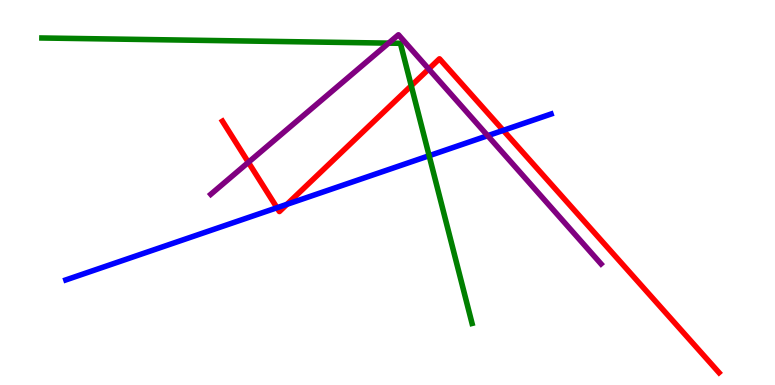[{'lines': ['blue', 'red'], 'intersections': [{'x': 3.57, 'y': 4.6}, {'x': 3.7, 'y': 4.69}, {'x': 6.49, 'y': 6.61}]}, {'lines': ['green', 'red'], 'intersections': [{'x': 5.31, 'y': 7.77}]}, {'lines': ['purple', 'red'], 'intersections': [{'x': 3.2, 'y': 5.78}, {'x': 5.53, 'y': 8.21}]}, {'lines': ['blue', 'green'], 'intersections': [{'x': 5.54, 'y': 5.96}]}, {'lines': ['blue', 'purple'], 'intersections': [{'x': 6.29, 'y': 6.48}]}, {'lines': ['green', 'purple'], 'intersections': [{'x': 5.01, 'y': 8.88}]}]